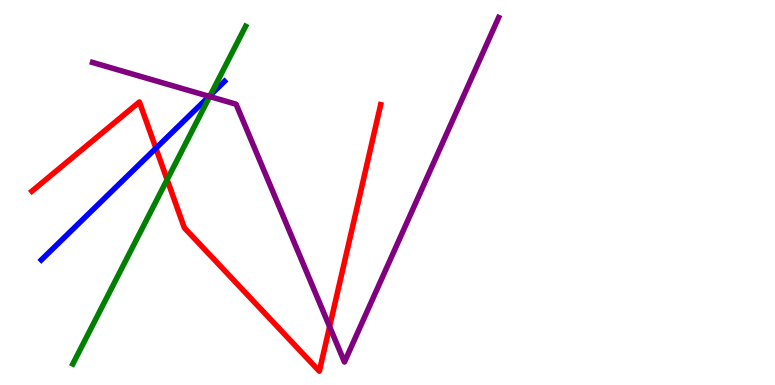[{'lines': ['blue', 'red'], 'intersections': [{'x': 2.01, 'y': 6.15}]}, {'lines': ['green', 'red'], 'intersections': [{'x': 2.16, 'y': 5.33}]}, {'lines': ['purple', 'red'], 'intersections': [{'x': 4.25, 'y': 1.52}]}, {'lines': ['blue', 'green'], 'intersections': [{'x': 2.71, 'y': 7.53}]}, {'lines': ['blue', 'purple'], 'intersections': [{'x': 2.7, 'y': 7.5}]}, {'lines': ['green', 'purple'], 'intersections': [{'x': 2.71, 'y': 7.49}]}]